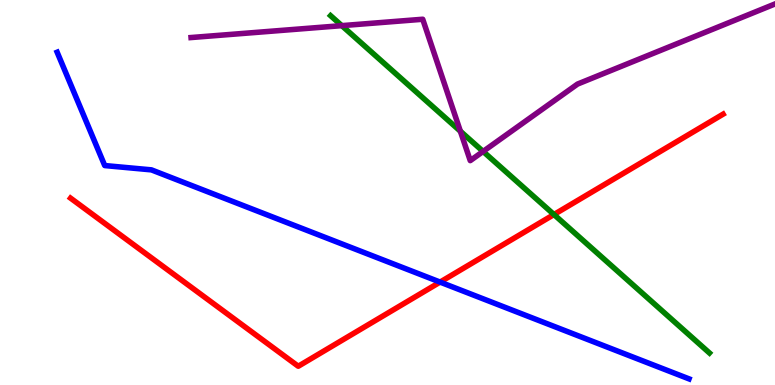[{'lines': ['blue', 'red'], 'intersections': [{'x': 5.68, 'y': 2.67}]}, {'lines': ['green', 'red'], 'intersections': [{'x': 7.15, 'y': 4.43}]}, {'lines': ['purple', 'red'], 'intersections': []}, {'lines': ['blue', 'green'], 'intersections': []}, {'lines': ['blue', 'purple'], 'intersections': []}, {'lines': ['green', 'purple'], 'intersections': [{'x': 4.41, 'y': 9.33}, {'x': 5.94, 'y': 6.59}, {'x': 6.23, 'y': 6.07}]}]